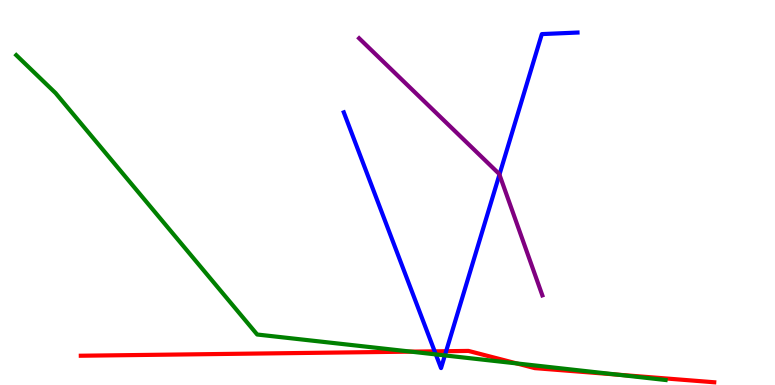[{'lines': ['blue', 'red'], 'intersections': [{'x': 5.61, 'y': 0.874}, {'x': 5.76, 'y': 0.878}]}, {'lines': ['green', 'red'], 'intersections': [{'x': 5.3, 'y': 0.867}, {'x': 6.67, 'y': 0.561}, {'x': 7.97, 'y': 0.269}]}, {'lines': ['purple', 'red'], 'intersections': []}, {'lines': ['blue', 'green'], 'intersections': [{'x': 5.62, 'y': 0.794}, {'x': 5.74, 'y': 0.768}]}, {'lines': ['blue', 'purple'], 'intersections': [{'x': 6.44, 'y': 5.47}]}, {'lines': ['green', 'purple'], 'intersections': []}]